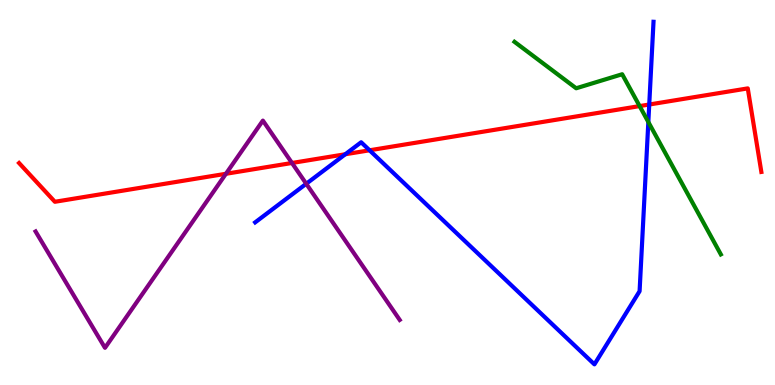[{'lines': ['blue', 'red'], 'intersections': [{'x': 4.46, 'y': 5.99}, {'x': 4.77, 'y': 6.1}, {'x': 8.38, 'y': 7.29}]}, {'lines': ['green', 'red'], 'intersections': [{'x': 8.25, 'y': 7.24}]}, {'lines': ['purple', 'red'], 'intersections': [{'x': 2.92, 'y': 5.49}, {'x': 3.77, 'y': 5.77}]}, {'lines': ['blue', 'green'], 'intersections': [{'x': 8.37, 'y': 6.83}]}, {'lines': ['blue', 'purple'], 'intersections': [{'x': 3.95, 'y': 5.23}]}, {'lines': ['green', 'purple'], 'intersections': []}]